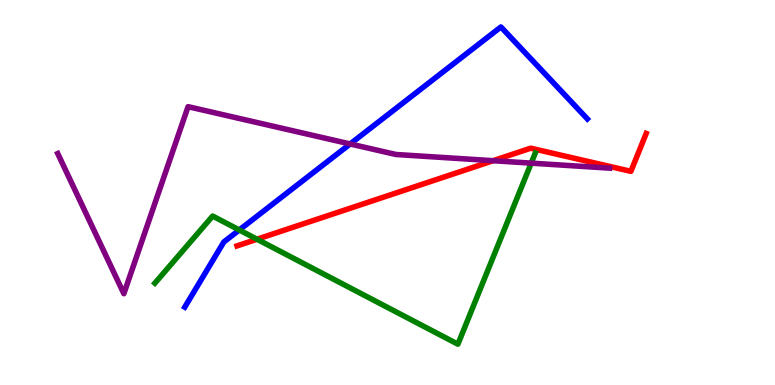[{'lines': ['blue', 'red'], 'intersections': []}, {'lines': ['green', 'red'], 'intersections': [{'x': 3.32, 'y': 3.79}]}, {'lines': ['purple', 'red'], 'intersections': [{'x': 6.36, 'y': 5.83}]}, {'lines': ['blue', 'green'], 'intersections': [{'x': 3.09, 'y': 4.03}]}, {'lines': ['blue', 'purple'], 'intersections': [{'x': 4.52, 'y': 6.26}]}, {'lines': ['green', 'purple'], 'intersections': [{'x': 6.85, 'y': 5.76}]}]